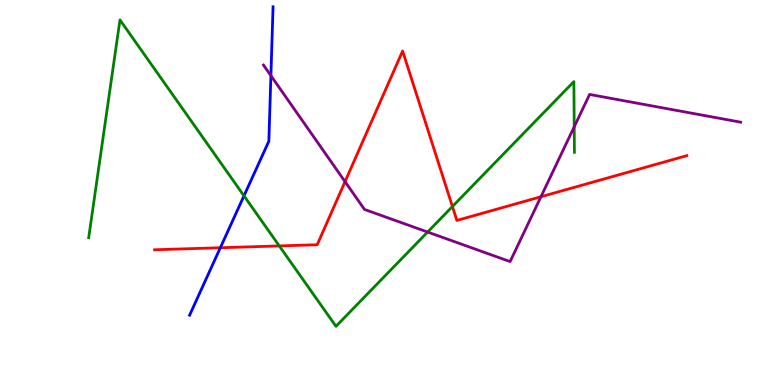[{'lines': ['blue', 'red'], 'intersections': [{'x': 2.84, 'y': 3.57}]}, {'lines': ['green', 'red'], 'intersections': [{'x': 3.6, 'y': 3.61}, {'x': 5.84, 'y': 4.64}]}, {'lines': ['purple', 'red'], 'intersections': [{'x': 4.45, 'y': 5.28}, {'x': 6.98, 'y': 4.89}]}, {'lines': ['blue', 'green'], 'intersections': [{'x': 3.15, 'y': 4.91}]}, {'lines': ['blue', 'purple'], 'intersections': [{'x': 3.5, 'y': 8.03}]}, {'lines': ['green', 'purple'], 'intersections': [{'x': 5.52, 'y': 3.97}, {'x': 7.41, 'y': 6.71}]}]